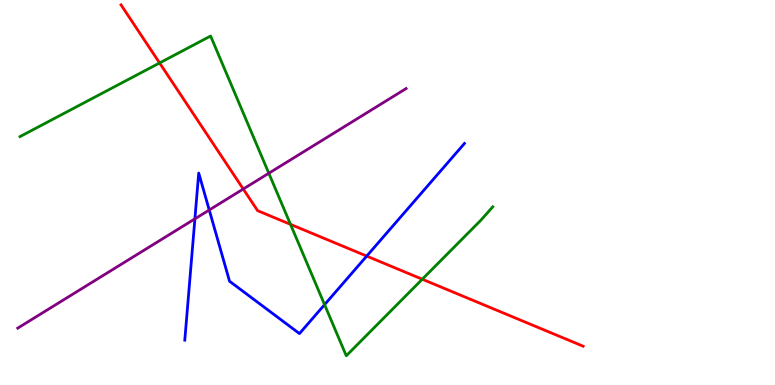[{'lines': ['blue', 'red'], 'intersections': [{'x': 4.73, 'y': 3.35}]}, {'lines': ['green', 'red'], 'intersections': [{'x': 2.06, 'y': 8.36}, {'x': 3.75, 'y': 4.17}, {'x': 5.45, 'y': 2.75}]}, {'lines': ['purple', 'red'], 'intersections': [{'x': 3.14, 'y': 5.09}]}, {'lines': ['blue', 'green'], 'intersections': [{'x': 4.19, 'y': 2.09}]}, {'lines': ['blue', 'purple'], 'intersections': [{'x': 2.51, 'y': 4.32}, {'x': 2.7, 'y': 4.55}]}, {'lines': ['green', 'purple'], 'intersections': [{'x': 3.47, 'y': 5.5}]}]